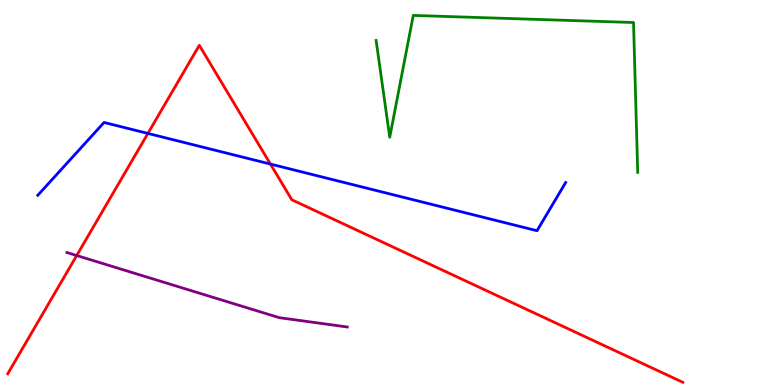[{'lines': ['blue', 'red'], 'intersections': [{'x': 1.91, 'y': 6.53}, {'x': 3.49, 'y': 5.74}]}, {'lines': ['green', 'red'], 'intersections': []}, {'lines': ['purple', 'red'], 'intersections': [{'x': 0.99, 'y': 3.36}]}, {'lines': ['blue', 'green'], 'intersections': []}, {'lines': ['blue', 'purple'], 'intersections': []}, {'lines': ['green', 'purple'], 'intersections': []}]